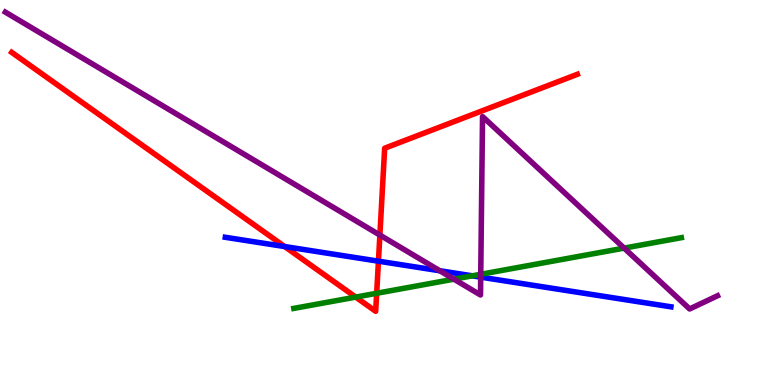[{'lines': ['blue', 'red'], 'intersections': [{'x': 3.67, 'y': 3.6}, {'x': 4.88, 'y': 3.22}]}, {'lines': ['green', 'red'], 'intersections': [{'x': 4.59, 'y': 2.28}, {'x': 4.86, 'y': 2.38}]}, {'lines': ['purple', 'red'], 'intersections': [{'x': 4.9, 'y': 3.89}]}, {'lines': ['blue', 'green'], 'intersections': [{'x': 6.09, 'y': 2.84}]}, {'lines': ['blue', 'purple'], 'intersections': [{'x': 5.67, 'y': 2.97}, {'x': 6.2, 'y': 2.8}]}, {'lines': ['green', 'purple'], 'intersections': [{'x': 5.86, 'y': 2.75}, {'x': 6.2, 'y': 2.88}, {'x': 8.05, 'y': 3.56}]}]